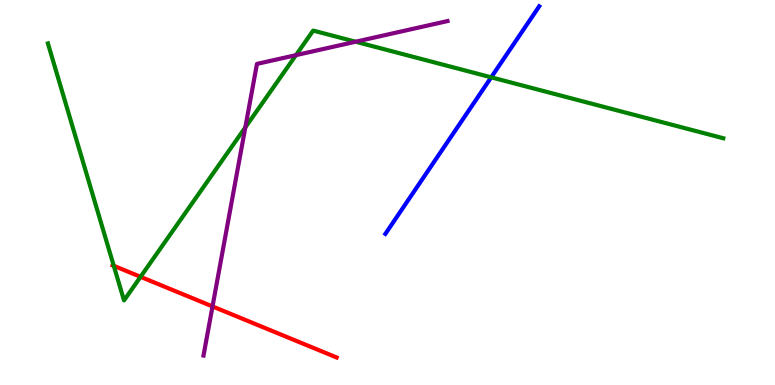[{'lines': ['blue', 'red'], 'intersections': []}, {'lines': ['green', 'red'], 'intersections': [{'x': 1.47, 'y': 3.1}, {'x': 1.81, 'y': 2.81}]}, {'lines': ['purple', 'red'], 'intersections': [{'x': 2.74, 'y': 2.04}]}, {'lines': ['blue', 'green'], 'intersections': [{'x': 6.34, 'y': 7.99}]}, {'lines': ['blue', 'purple'], 'intersections': []}, {'lines': ['green', 'purple'], 'intersections': [{'x': 3.17, 'y': 6.69}, {'x': 3.82, 'y': 8.57}, {'x': 4.59, 'y': 8.92}]}]